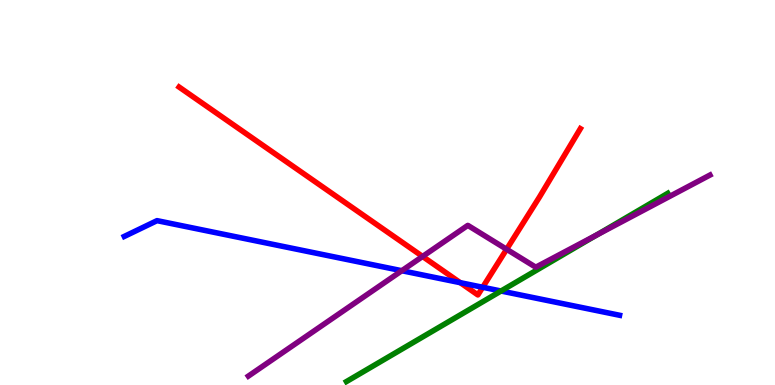[{'lines': ['blue', 'red'], 'intersections': [{'x': 5.94, 'y': 2.66}, {'x': 6.23, 'y': 2.54}]}, {'lines': ['green', 'red'], 'intersections': []}, {'lines': ['purple', 'red'], 'intersections': [{'x': 5.45, 'y': 3.34}, {'x': 6.54, 'y': 3.53}]}, {'lines': ['blue', 'green'], 'intersections': [{'x': 6.46, 'y': 2.44}]}, {'lines': ['blue', 'purple'], 'intersections': [{'x': 5.18, 'y': 2.97}]}, {'lines': ['green', 'purple'], 'intersections': [{'x': 7.7, 'y': 3.89}]}]